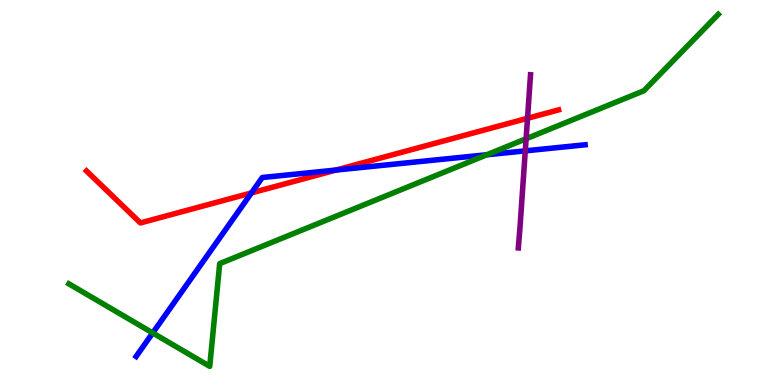[{'lines': ['blue', 'red'], 'intersections': [{'x': 3.24, 'y': 4.99}, {'x': 4.34, 'y': 5.58}]}, {'lines': ['green', 'red'], 'intersections': []}, {'lines': ['purple', 'red'], 'intersections': [{'x': 6.81, 'y': 6.93}]}, {'lines': ['blue', 'green'], 'intersections': [{'x': 1.97, 'y': 1.35}, {'x': 6.28, 'y': 5.98}]}, {'lines': ['blue', 'purple'], 'intersections': [{'x': 6.78, 'y': 6.08}]}, {'lines': ['green', 'purple'], 'intersections': [{'x': 6.79, 'y': 6.4}]}]